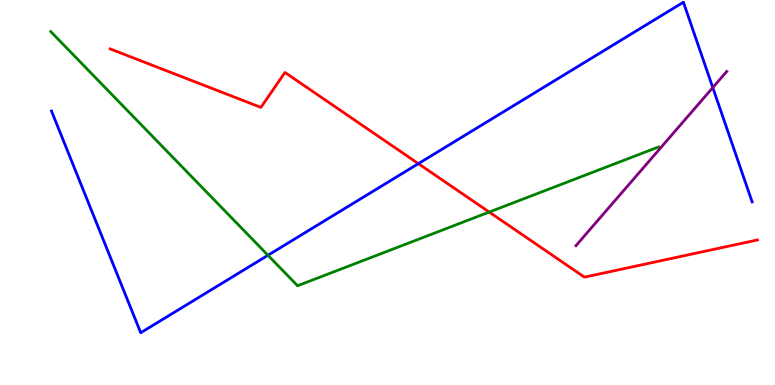[{'lines': ['blue', 'red'], 'intersections': [{'x': 5.4, 'y': 5.75}]}, {'lines': ['green', 'red'], 'intersections': [{'x': 6.31, 'y': 4.49}]}, {'lines': ['purple', 'red'], 'intersections': []}, {'lines': ['blue', 'green'], 'intersections': [{'x': 3.46, 'y': 3.37}]}, {'lines': ['blue', 'purple'], 'intersections': [{'x': 9.2, 'y': 7.73}]}, {'lines': ['green', 'purple'], 'intersections': []}]